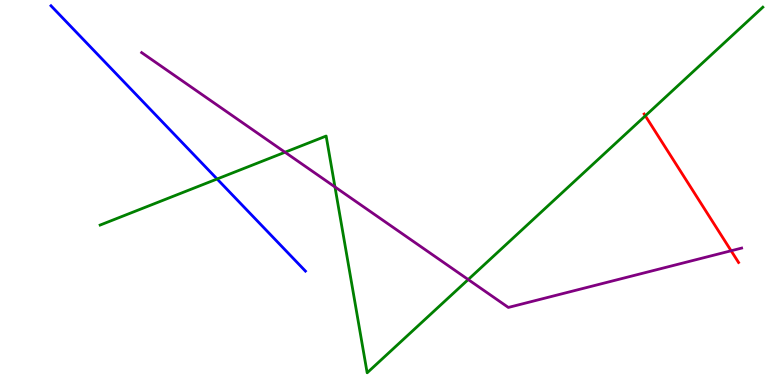[{'lines': ['blue', 'red'], 'intersections': []}, {'lines': ['green', 'red'], 'intersections': [{'x': 8.33, 'y': 6.99}]}, {'lines': ['purple', 'red'], 'intersections': [{'x': 9.43, 'y': 3.49}]}, {'lines': ['blue', 'green'], 'intersections': [{'x': 2.8, 'y': 5.35}]}, {'lines': ['blue', 'purple'], 'intersections': []}, {'lines': ['green', 'purple'], 'intersections': [{'x': 3.68, 'y': 6.05}, {'x': 4.32, 'y': 5.14}, {'x': 6.04, 'y': 2.74}]}]